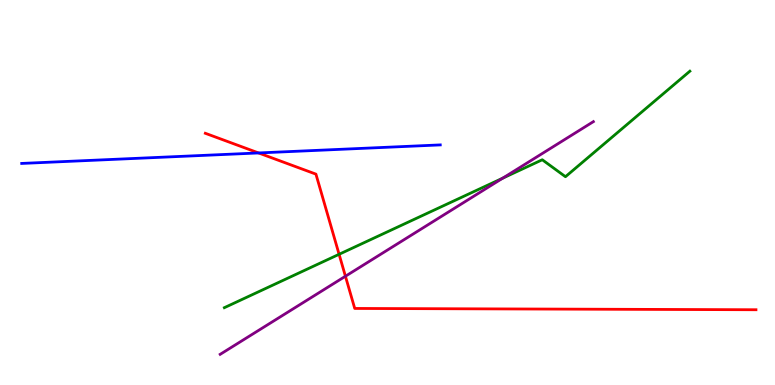[{'lines': ['blue', 'red'], 'intersections': [{'x': 3.34, 'y': 6.03}]}, {'lines': ['green', 'red'], 'intersections': [{'x': 4.38, 'y': 3.39}]}, {'lines': ['purple', 'red'], 'intersections': [{'x': 4.46, 'y': 2.82}]}, {'lines': ['blue', 'green'], 'intersections': []}, {'lines': ['blue', 'purple'], 'intersections': []}, {'lines': ['green', 'purple'], 'intersections': [{'x': 6.49, 'y': 5.37}]}]